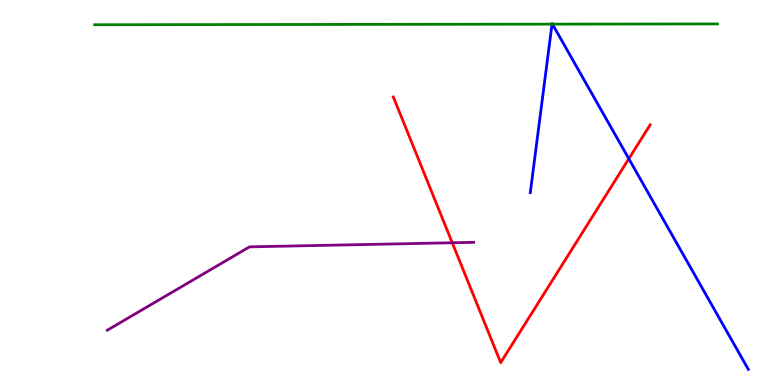[{'lines': ['blue', 'red'], 'intersections': [{'x': 8.11, 'y': 5.88}]}, {'lines': ['green', 'red'], 'intersections': []}, {'lines': ['purple', 'red'], 'intersections': [{'x': 5.84, 'y': 3.69}]}, {'lines': ['blue', 'green'], 'intersections': [{'x': 7.12, 'y': 9.37}, {'x': 7.13, 'y': 9.37}]}, {'lines': ['blue', 'purple'], 'intersections': []}, {'lines': ['green', 'purple'], 'intersections': []}]